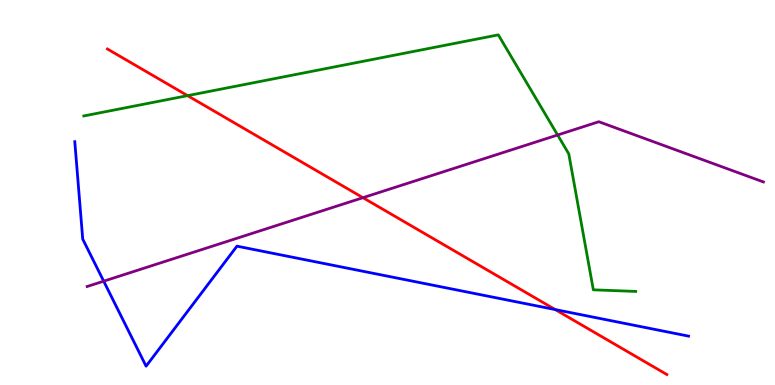[{'lines': ['blue', 'red'], 'intersections': [{'x': 7.16, 'y': 1.96}]}, {'lines': ['green', 'red'], 'intersections': [{'x': 2.42, 'y': 7.52}]}, {'lines': ['purple', 'red'], 'intersections': [{'x': 4.68, 'y': 4.87}]}, {'lines': ['blue', 'green'], 'intersections': []}, {'lines': ['blue', 'purple'], 'intersections': [{'x': 1.34, 'y': 2.7}]}, {'lines': ['green', 'purple'], 'intersections': [{'x': 7.2, 'y': 6.49}]}]